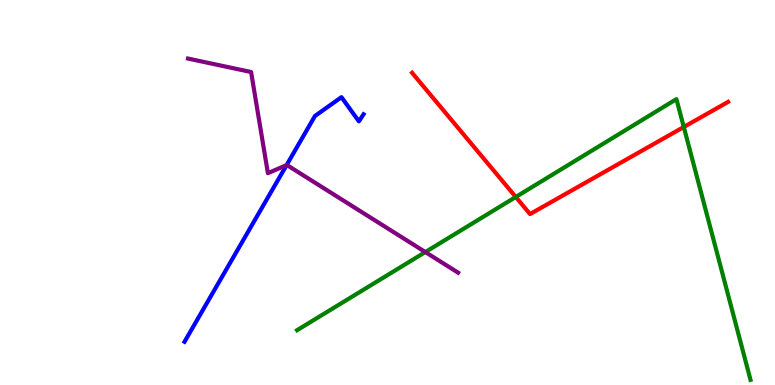[{'lines': ['blue', 'red'], 'intersections': []}, {'lines': ['green', 'red'], 'intersections': [{'x': 6.66, 'y': 4.88}, {'x': 8.82, 'y': 6.7}]}, {'lines': ['purple', 'red'], 'intersections': []}, {'lines': ['blue', 'green'], 'intersections': []}, {'lines': ['blue', 'purple'], 'intersections': [{'x': 3.7, 'y': 5.71}]}, {'lines': ['green', 'purple'], 'intersections': [{'x': 5.49, 'y': 3.45}]}]